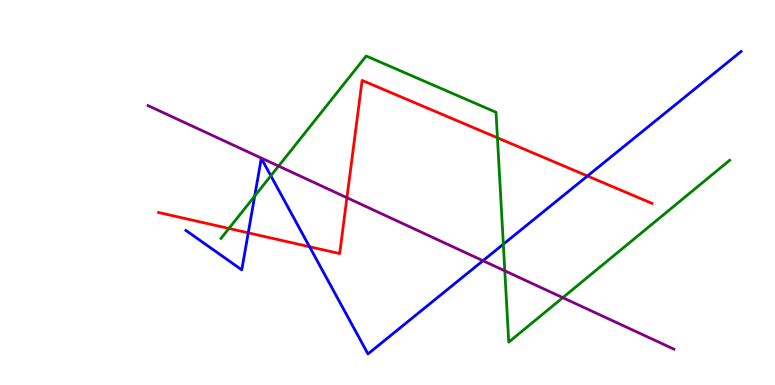[{'lines': ['blue', 'red'], 'intersections': [{'x': 3.2, 'y': 3.95}, {'x': 3.99, 'y': 3.59}, {'x': 7.58, 'y': 5.43}]}, {'lines': ['green', 'red'], 'intersections': [{'x': 2.95, 'y': 4.07}, {'x': 6.42, 'y': 6.42}]}, {'lines': ['purple', 'red'], 'intersections': [{'x': 4.48, 'y': 4.86}]}, {'lines': ['blue', 'green'], 'intersections': [{'x': 3.29, 'y': 4.91}, {'x': 3.49, 'y': 5.43}, {'x': 6.49, 'y': 3.66}]}, {'lines': ['blue', 'purple'], 'intersections': [{'x': 6.23, 'y': 3.23}]}, {'lines': ['green', 'purple'], 'intersections': [{'x': 3.59, 'y': 5.69}, {'x': 6.51, 'y': 2.97}, {'x': 7.26, 'y': 2.27}]}]